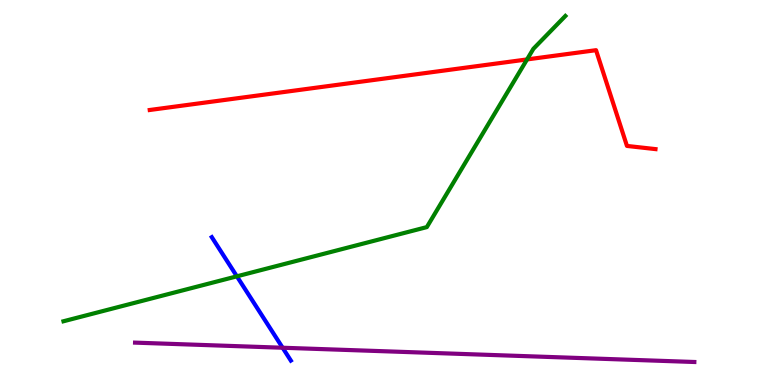[{'lines': ['blue', 'red'], 'intersections': []}, {'lines': ['green', 'red'], 'intersections': [{'x': 6.8, 'y': 8.46}]}, {'lines': ['purple', 'red'], 'intersections': []}, {'lines': ['blue', 'green'], 'intersections': [{'x': 3.06, 'y': 2.82}]}, {'lines': ['blue', 'purple'], 'intersections': [{'x': 3.65, 'y': 0.968}]}, {'lines': ['green', 'purple'], 'intersections': []}]